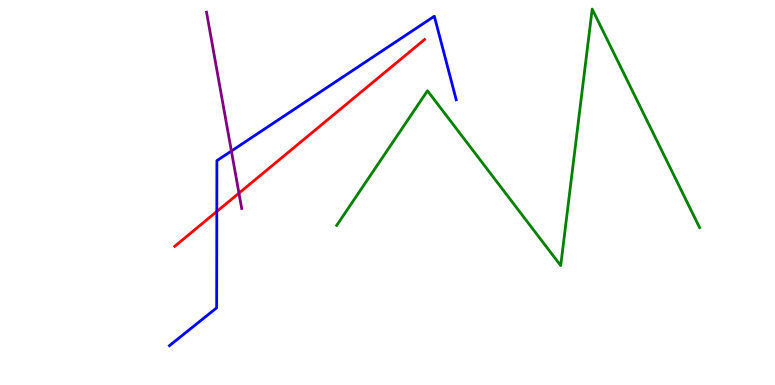[{'lines': ['blue', 'red'], 'intersections': [{'x': 2.8, 'y': 4.51}]}, {'lines': ['green', 'red'], 'intersections': []}, {'lines': ['purple', 'red'], 'intersections': [{'x': 3.08, 'y': 4.98}]}, {'lines': ['blue', 'green'], 'intersections': []}, {'lines': ['blue', 'purple'], 'intersections': [{'x': 2.99, 'y': 6.08}]}, {'lines': ['green', 'purple'], 'intersections': []}]